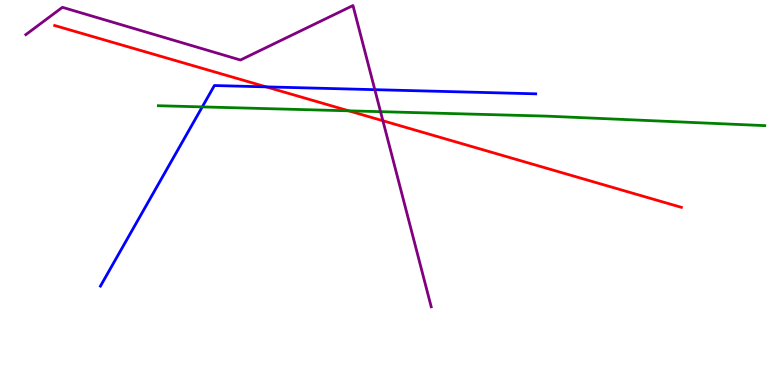[{'lines': ['blue', 'red'], 'intersections': [{'x': 3.43, 'y': 7.74}]}, {'lines': ['green', 'red'], 'intersections': [{'x': 4.5, 'y': 7.12}]}, {'lines': ['purple', 'red'], 'intersections': [{'x': 4.94, 'y': 6.86}]}, {'lines': ['blue', 'green'], 'intersections': [{'x': 2.61, 'y': 7.22}]}, {'lines': ['blue', 'purple'], 'intersections': [{'x': 4.84, 'y': 7.67}]}, {'lines': ['green', 'purple'], 'intersections': [{'x': 4.91, 'y': 7.1}]}]